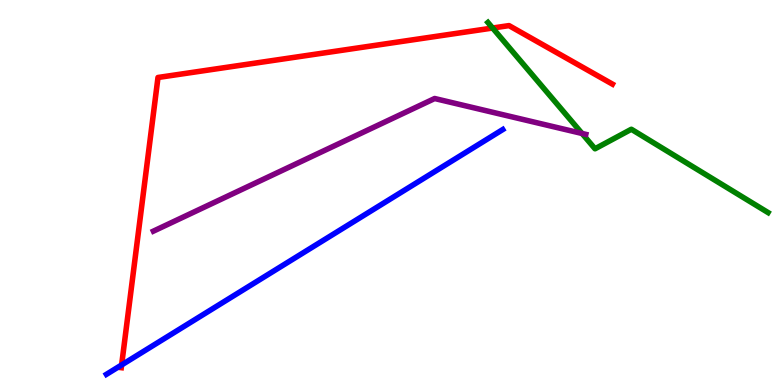[{'lines': ['blue', 'red'], 'intersections': [{'x': 1.57, 'y': 0.521}]}, {'lines': ['green', 'red'], 'intersections': [{'x': 6.36, 'y': 9.27}]}, {'lines': ['purple', 'red'], 'intersections': []}, {'lines': ['blue', 'green'], 'intersections': []}, {'lines': ['blue', 'purple'], 'intersections': []}, {'lines': ['green', 'purple'], 'intersections': [{'x': 7.51, 'y': 6.53}]}]